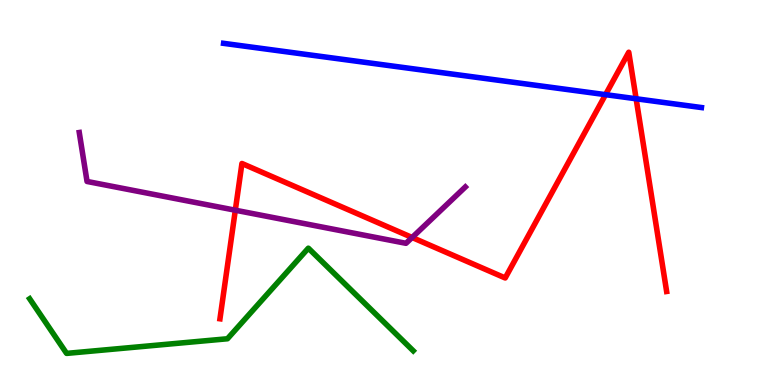[{'lines': ['blue', 'red'], 'intersections': [{'x': 7.81, 'y': 7.54}, {'x': 8.21, 'y': 7.43}]}, {'lines': ['green', 'red'], 'intersections': []}, {'lines': ['purple', 'red'], 'intersections': [{'x': 3.04, 'y': 4.54}, {'x': 5.32, 'y': 3.83}]}, {'lines': ['blue', 'green'], 'intersections': []}, {'lines': ['blue', 'purple'], 'intersections': []}, {'lines': ['green', 'purple'], 'intersections': []}]